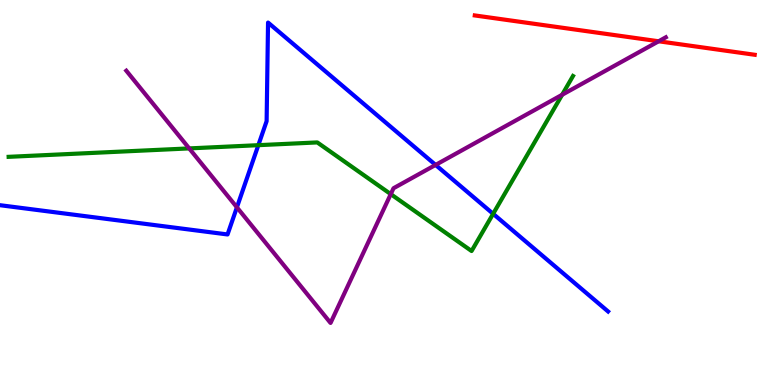[{'lines': ['blue', 'red'], 'intersections': []}, {'lines': ['green', 'red'], 'intersections': []}, {'lines': ['purple', 'red'], 'intersections': [{'x': 8.5, 'y': 8.93}]}, {'lines': ['blue', 'green'], 'intersections': [{'x': 3.33, 'y': 6.23}, {'x': 6.36, 'y': 4.45}]}, {'lines': ['blue', 'purple'], 'intersections': [{'x': 3.06, 'y': 4.62}, {'x': 5.62, 'y': 5.72}]}, {'lines': ['green', 'purple'], 'intersections': [{'x': 2.44, 'y': 6.15}, {'x': 5.04, 'y': 4.96}, {'x': 7.25, 'y': 7.54}]}]